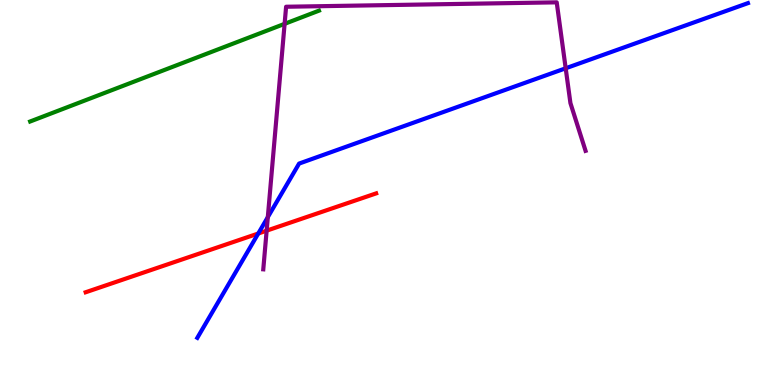[{'lines': ['blue', 'red'], 'intersections': [{'x': 3.33, 'y': 3.93}]}, {'lines': ['green', 'red'], 'intersections': []}, {'lines': ['purple', 'red'], 'intersections': [{'x': 3.44, 'y': 4.01}]}, {'lines': ['blue', 'green'], 'intersections': []}, {'lines': ['blue', 'purple'], 'intersections': [{'x': 3.46, 'y': 4.36}, {'x': 7.3, 'y': 8.23}]}, {'lines': ['green', 'purple'], 'intersections': [{'x': 3.67, 'y': 9.38}]}]